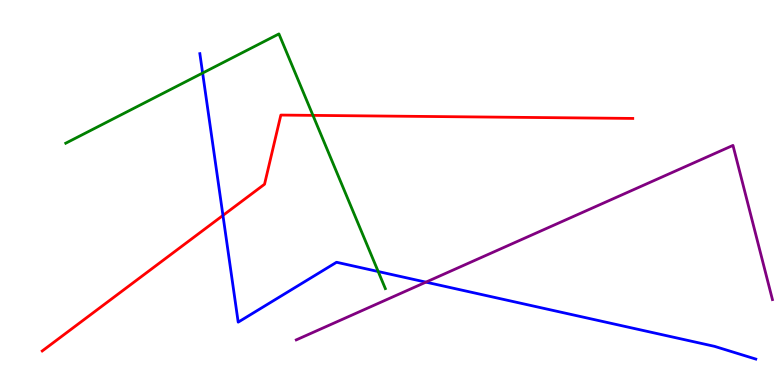[{'lines': ['blue', 'red'], 'intersections': [{'x': 2.88, 'y': 4.4}]}, {'lines': ['green', 'red'], 'intersections': [{'x': 4.04, 'y': 7.0}]}, {'lines': ['purple', 'red'], 'intersections': []}, {'lines': ['blue', 'green'], 'intersections': [{'x': 2.61, 'y': 8.1}, {'x': 4.88, 'y': 2.95}]}, {'lines': ['blue', 'purple'], 'intersections': [{'x': 5.5, 'y': 2.67}]}, {'lines': ['green', 'purple'], 'intersections': []}]